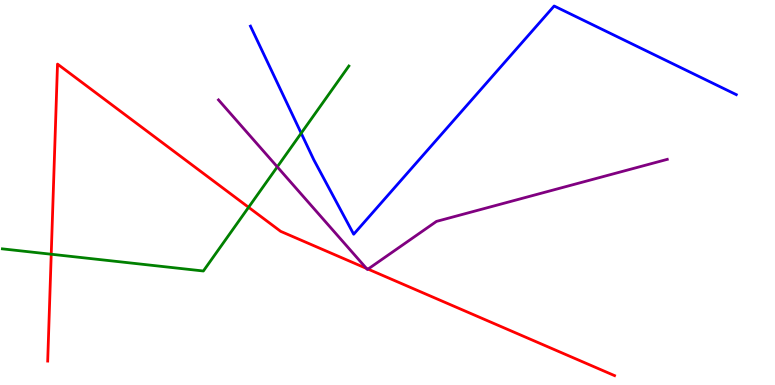[{'lines': ['blue', 'red'], 'intersections': []}, {'lines': ['green', 'red'], 'intersections': [{'x': 0.661, 'y': 3.4}, {'x': 3.21, 'y': 4.62}]}, {'lines': ['purple', 'red'], 'intersections': [{'x': 4.73, 'y': 3.03}, {'x': 4.75, 'y': 3.01}]}, {'lines': ['blue', 'green'], 'intersections': [{'x': 3.89, 'y': 6.54}]}, {'lines': ['blue', 'purple'], 'intersections': []}, {'lines': ['green', 'purple'], 'intersections': [{'x': 3.58, 'y': 5.67}]}]